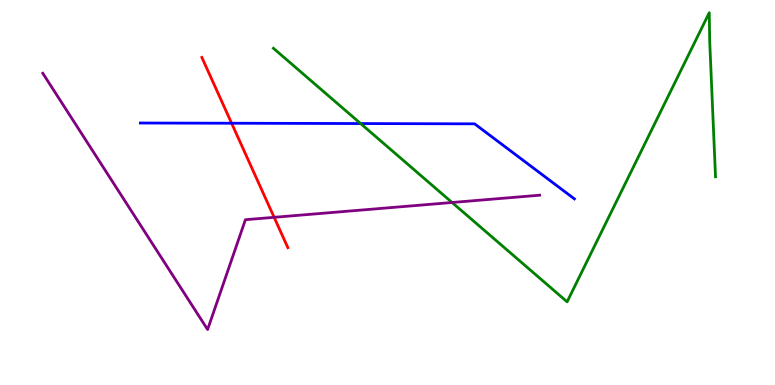[{'lines': ['blue', 'red'], 'intersections': [{'x': 2.99, 'y': 6.8}]}, {'lines': ['green', 'red'], 'intersections': []}, {'lines': ['purple', 'red'], 'intersections': [{'x': 3.54, 'y': 4.36}]}, {'lines': ['blue', 'green'], 'intersections': [{'x': 4.65, 'y': 6.79}]}, {'lines': ['blue', 'purple'], 'intersections': []}, {'lines': ['green', 'purple'], 'intersections': [{'x': 5.83, 'y': 4.74}]}]